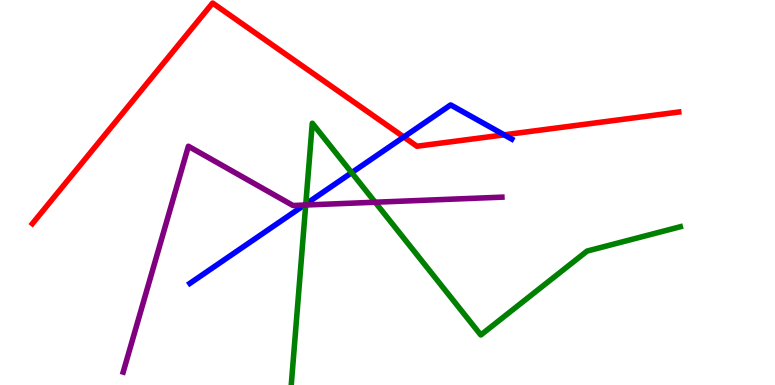[{'lines': ['blue', 'red'], 'intersections': [{'x': 5.21, 'y': 6.44}, {'x': 6.51, 'y': 6.5}]}, {'lines': ['green', 'red'], 'intersections': []}, {'lines': ['purple', 'red'], 'intersections': []}, {'lines': ['blue', 'green'], 'intersections': [{'x': 3.95, 'y': 4.7}, {'x': 4.54, 'y': 5.51}]}, {'lines': ['blue', 'purple'], 'intersections': [{'x': 3.93, 'y': 4.67}]}, {'lines': ['green', 'purple'], 'intersections': [{'x': 3.94, 'y': 4.68}, {'x': 4.84, 'y': 4.75}]}]